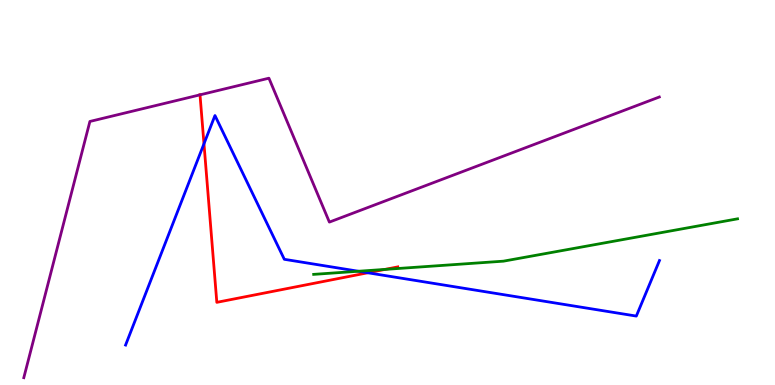[{'lines': ['blue', 'red'], 'intersections': [{'x': 2.63, 'y': 6.27}, {'x': 4.75, 'y': 2.92}]}, {'lines': ['green', 'red'], 'intersections': [{'x': 4.97, 'y': 3.0}]}, {'lines': ['purple', 'red'], 'intersections': [{'x': 2.58, 'y': 7.54}]}, {'lines': ['blue', 'green'], 'intersections': [{'x': 4.62, 'y': 2.95}]}, {'lines': ['blue', 'purple'], 'intersections': []}, {'lines': ['green', 'purple'], 'intersections': []}]